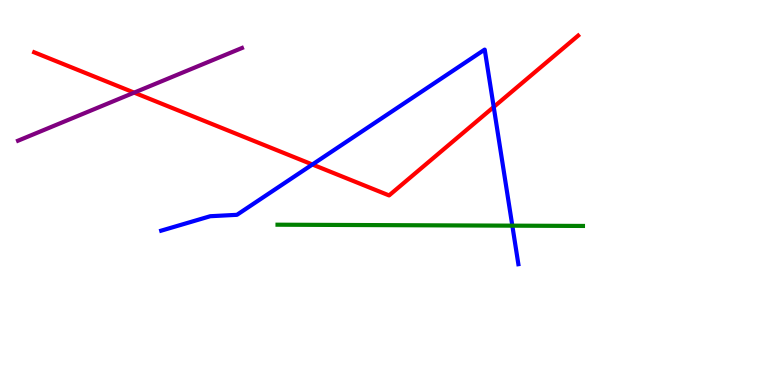[{'lines': ['blue', 'red'], 'intersections': [{'x': 4.03, 'y': 5.73}, {'x': 6.37, 'y': 7.22}]}, {'lines': ['green', 'red'], 'intersections': []}, {'lines': ['purple', 'red'], 'intersections': [{'x': 1.73, 'y': 7.59}]}, {'lines': ['blue', 'green'], 'intersections': [{'x': 6.61, 'y': 4.14}]}, {'lines': ['blue', 'purple'], 'intersections': []}, {'lines': ['green', 'purple'], 'intersections': []}]